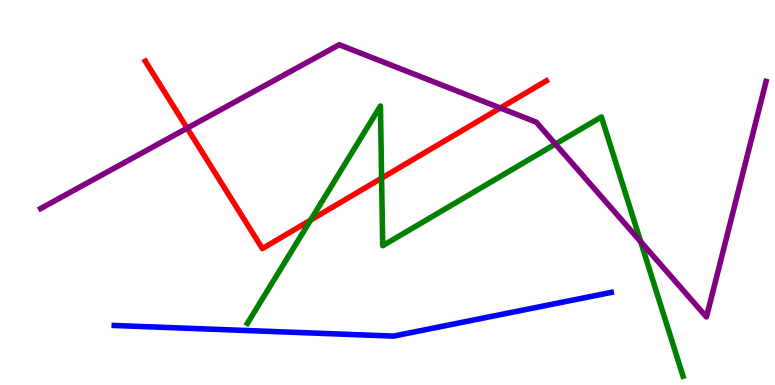[{'lines': ['blue', 'red'], 'intersections': []}, {'lines': ['green', 'red'], 'intersections': [{'x': 4.01, 'y': 4.28}, {'x': 4.92, 'y': 5.37}]}, {'lines': ['purple', 'red'], 'intersections': [{'x': 2.41, 'y': 6.67}, {'x': 6.46, 'y': 7.19}]}, {'lines': ['blue', 'green'], 'intersections': []}, {'lines': ['blue', 'purple'], 'intersections': []}, {'lines': ['green', 'purple'], 'intersections': [{'x': 7.17, 'y': 6.26}, {'x': 8.27, 'y': 3.72}]}]